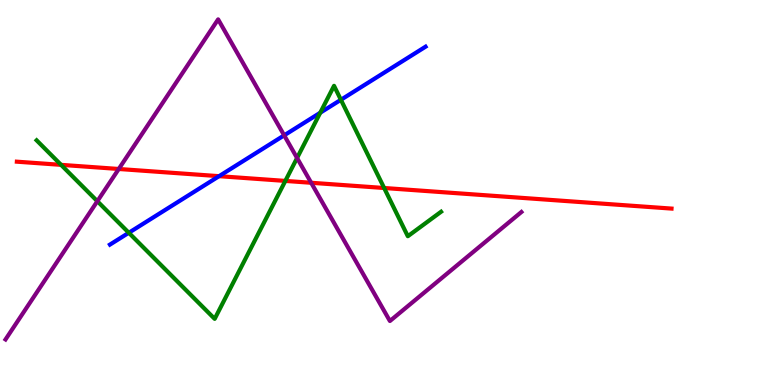[{'lines': ['blue', 'red'], 'intersections': [{'x': 2.83, 'y': 5.42}]}, {'lines': ['green', 'red'], 'intersections': [{'x': 0.788, 'y': 5.72}, {'x': 3.68, 'y': 5.3}, {'x': 4.96, 'y': 5.12}]}, {'lines': ['purple', 'red'], 'intersections': [{'x': 1.53, 'y': 5.61}, {'x': 4.02, 'y': 5.25}]}, {'lines': ['blue', 'green'], 'intersections': [{'x': 1.66, 'y': 3.95}, {'x': 4.13, 'y': 7.07}, {'x': 4.4, 'y': 7.41}]}, {'lines': ['blue', 'purple'], 'intersections': [{'x': 3.67, 'y': 6.48}]}, {'lines': ['green', 'purple'], 'intersections': [{'x': 1.26, 'y': 4.77}, {'x': 3.83, 'y': 5.9}]}]